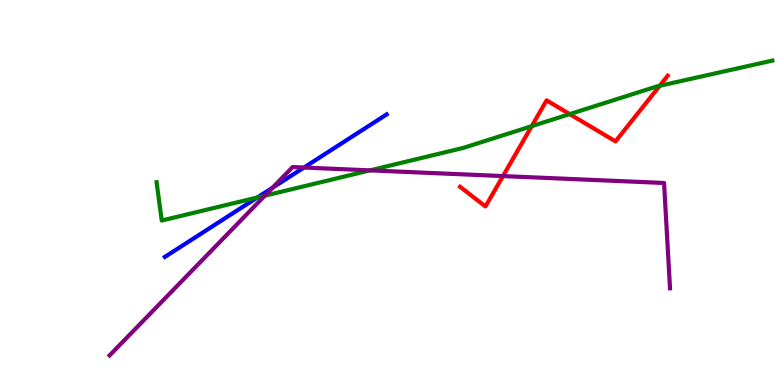[{'lines': ['blue', 'red'], 'intersections': []}, {'lines': ['green', 'red'], 'intersections': [{'x': 6.86, 'y': 6.72}, {'x': 7.35, 'y': 7.04}, {'x': 8.51, 'y': 7.77}]}, {'lines': ['purple', 'red'], 'intersections': [{'x': 6.49, 'y': 5.43}]}, {'lines': ['blue', 'green'], 'intersections': [{'x': 3.32, 'y': 4.87}]}, {'lines': ['blue', 'purple'], 'intersections': [{'x': 3.52, 'y': 5.12}, {'x': 3.92, 'y': 5.65}]}, {'lines': ['green', 'purple'], 'intersections': [{'x': 3.42, 'y': 4.92}, {'x': 4.77, 'y': 5.57}]}]